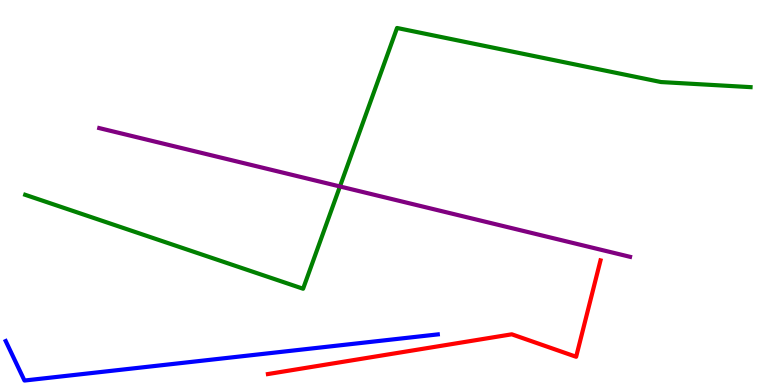[{'lines': ['blue', 'red'], 'intersections': []}, {'lines': ['green', 'red'], 'intersections': []}, {'lines': ['purple', 'red'], 'intersections': []}, {'lines': ['blue', 'green'], 'intersections': []}, {'lines': ['blue', 'purple'], 'intersections': []}, {'lines': ['green', 'purple'], 'intersections': [{'x': 4.39, 'y': 5.16}]}]